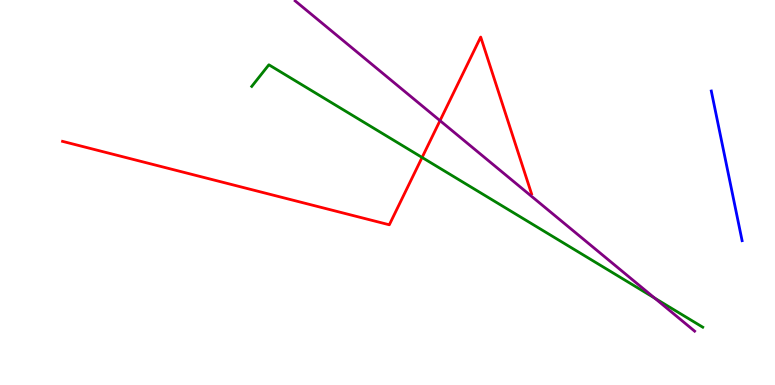[{'lines': ['blue', 'red'], 'intersections': []}, {'lines': ['green', 'red'], 'intersections': [{'x': 5.45, 'y': 5.91}]}, {'lines': ['purple', 'red'], 'intersections': [{'x': 5.68, 'y': 6.87}]}, {'lines': ['blue', 'green'], 'intersections': []}, {'lines': ['blue', 'purple'], 'intersections': []}, {'lines': ['green', 'purple'], 'intersections': [{'x': 8.45, 'y': 2.26}]}]